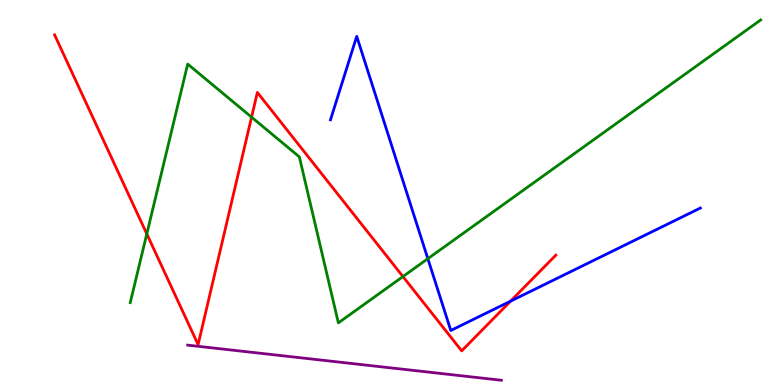[{'lines': ['blue', 'red'], 'intersections': [{'x': 6.59, 'y': 2.18}]}, {'lines': ['green', 'red'], 'intersections': [{'x': 1.89, 'y': 3.92}, {'x': 3.25, 'y': 6.96}, {'x': 5.2, 'y': 2.82}]}, {'lines': ['purple', 'red'], 'intersections': []}, {'lines': ['blue', 'green'], 'intersections': [{'x': 5.52, 'y': 3.28}]}, {'lines': ['blue', 'purple'], 'intersections': []}, {'lines': ['green', 'purple'], 'intersections': []}]